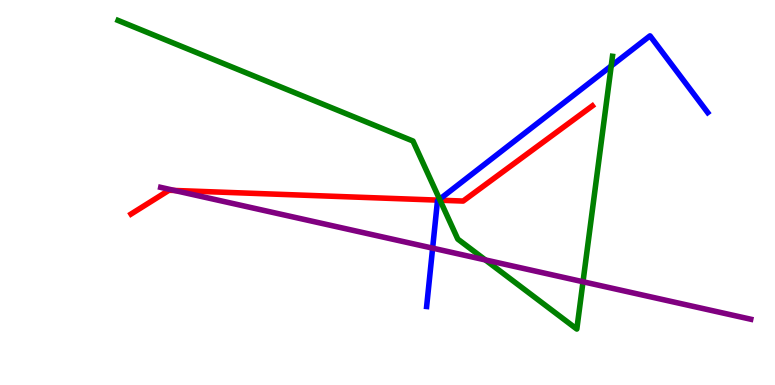[{'lines': ['blue', 'red'], 'intersections': [{'x': 5.66, 'y': 4.8}]}, {'lines': ['green', 'red'], 'intersections': [{'x': 5.68, 'y': 4.8}]}, {'lines': ['purple', 'red'], 'intersections': [{'x': 2.25, 'y': 5.05}]}, {'lines': ['blue', 'green'], 'intersections': [{'x': 5.67, 'y': 4.82}, {'x': 7.89, 'y': 8.29}]}, {'lines': ['blue', 'purple'], 'intersections': [{'x': 5.58, 'y': 3.55}]}, {'lines': ['green', 'purple'], 'intersections': [{'x': 6.26, 'y': 3.25}, {'x': 7.52, 'y': 2.68}]}]